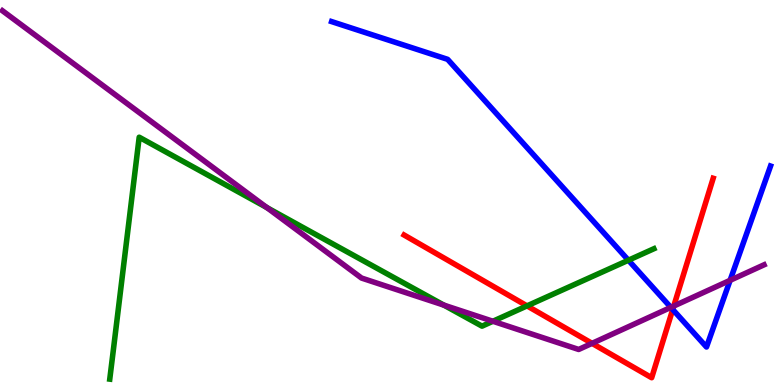[{'lines': ['blue', 'red'], 'intersections': [{'x': 8.68, 'y': 1.96}]}, {'lines': ['green', 'red'], 'intersections': [{'x': 6.8, 'y': 2.06}]}, {'lines': ['purple', 'red'], 'intersections': [{'x': 7.64, 'y': 1.08}, {'x': 8.69, 'y': 2.05}]}, {'lines': ['blue', 'green'], 'intersections': [{'x': 8.11, 'y': 3.24}]}, {'lines': ['blue', 'purple'], 'intersections': [{'x': 8.66, 'y': 2.02}, {'x': 9.42, 'y': 2.72}]}, {'lines': ['green', 'purple'], 'intersections': [{'x': 3.44, 'y': 4.61}, {'x': 5.73, 'y': 2.07}, {'x': 6.36, 'y': 1.66}]}]